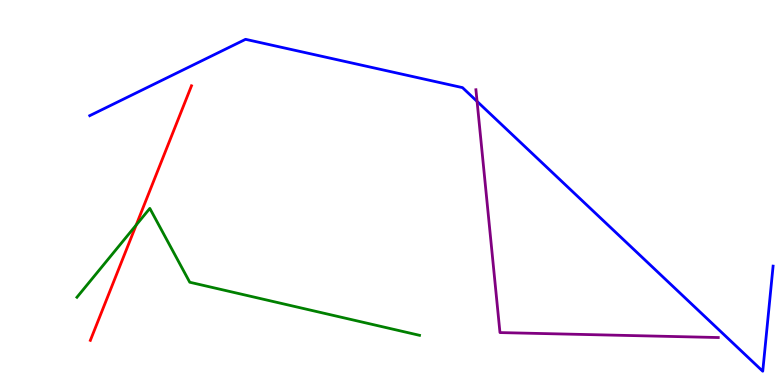[{'lines': ['blue', 'red'], 'intersections': []}, {'lines': ['green', 'red'], 'intersections': [{'x': 1.76, 'y': 4.15}]}, {'lines': ['purple', 'red'], 'intersections': []}, {'lines': ['blue', 'green'], 'intersections': []}, {'lines': ['blue', 'purple'], 'intersections': [{'x': 6.16, 'y': 7.37}]}, {'lines': ['green', 'purple'], 'intersections': []}]